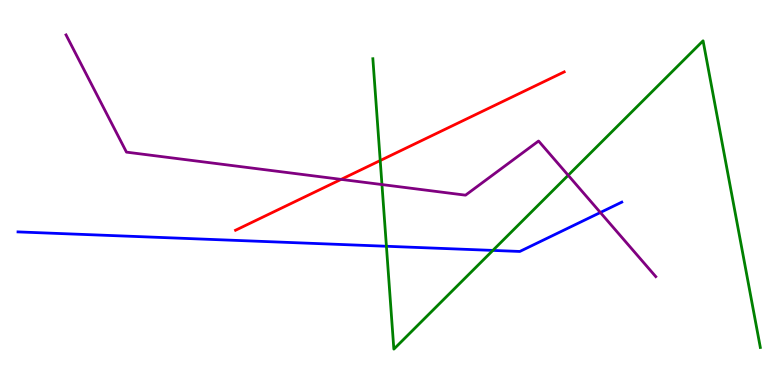[{'lines': ['blue', 'red'], 'intersections': []}, {'lines': ['green', 'red'], 'intersections': [{'x': 4.91, 'y': 5.83}]}, {'lines': ['purple', 'red'], 'intersections': [{'x': 4.4, 'y': 5.34}]}, {'lines': ['blue', 'green'], 'intersections': [{'x': 4.99, 'y': 3.6}, {'x': 6.36, 'y': 3.5}]}, {'lines': ['blue', 'purple'], 'intersections': [{'x': 7.75, 'y': 4.48}]}, {'lines': ['green', 'purple'], 'intersections': [{'x': 4.93, 'y': 5.21}, {'x': 7.33, 'y': 5.45}]}]